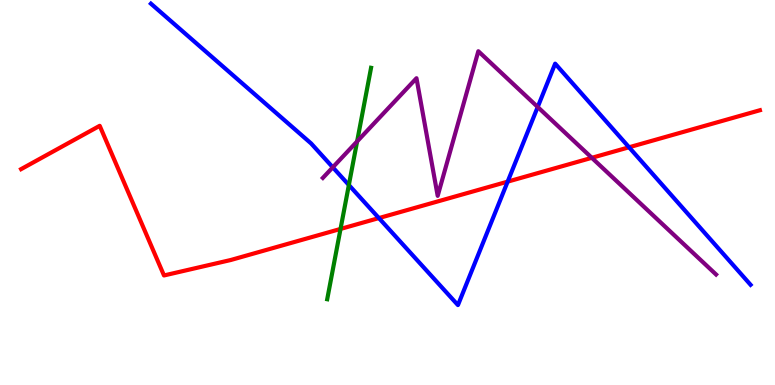[{'lines': ['blue', 'red'], 'intersections': [{'x': 4.89, 'y': 4.34}, {'x': 6.55, 'y': 5.28}, {'x': 8.12, 'y': 6.17}]}, {'lines': ['green', 'red'], 'intersections': [{'x': 4.39, 'y': 4.05}]}, {'lines': ['purple', 'red'], 'intersections': [{'x': 7.64, 'y': 5.9}]}, {'lines': ['blue', 'green'], 'intersections': [{'x': 4.5, 'y': 5.19}]}, {'lines': ['blue', 'purple'], 'intersections': [{'x': 4.29, 'y': 5.65}, {'x': 6.94, 'y': 7.22}]}, {'lines': ['green', 'purple'], 'intersections': [{'x': 4.61, 'y': 6.33}]}]